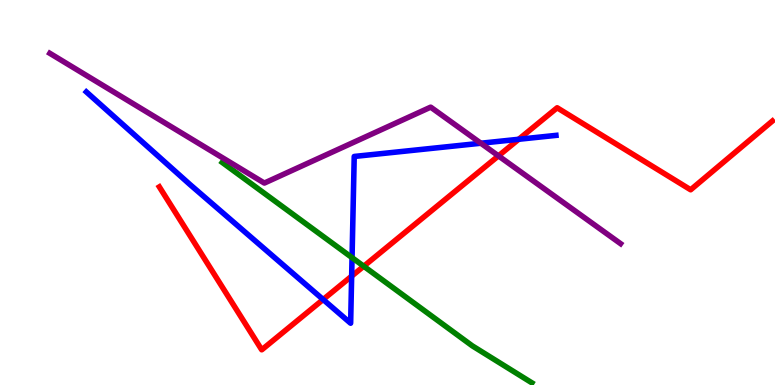[{'lines': ['blue', 'red'], 'intersections': [{'x': 4.17, 'y': 2.22}, {'x': 4.54, 'y': 2.83}, {'x': 6.69, 'y': 6.38}]}, {'lines': ['green', 'red'], 'intersections': [{'x': 4.69, 'y': 3.08}]}, {'lines': ['purple', 'red'], 'intersections': [{'x': 6.43, 'y': 5.95}]}, {'lines': ['blue', 'green'], 'intersections': [{'x': 4.54, 'y': 3.31}]}, {'lines': ['blue', 'purple'], 'intersections': [{'x': 6.2, 'y': 6.28}]}, {'lines': ['green', 'purple'], 'intersections': []}]